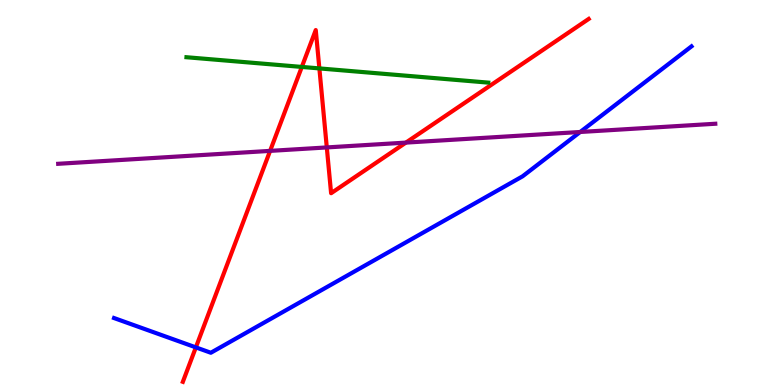[{'lines': ['blue', 'red'], 'intersections': [{'x': 2.53, 'y': 0.977}]}, {'lines': ['green', 'red'], 'intersections': [{'x': 3.89, 'y': 8.26}, {'x': 4.12, 'y': 8.22}]}, {'lines': ['purple', 'red'], 'intersections': [{'x': 3.49, 'y': 6.08}, {'x': 4.22, 'y': 6.17}, {'x': 5.24, 'y': 6.3}]}, {'lines': ['blue', 'green'], 'intersections': []}, {'lines': ['blue', 'purple'], 'intersections': [{'x': 7.49, 'y': 6.57}]}, {'lines': ['green', 'purple'], 'intersections': []}]